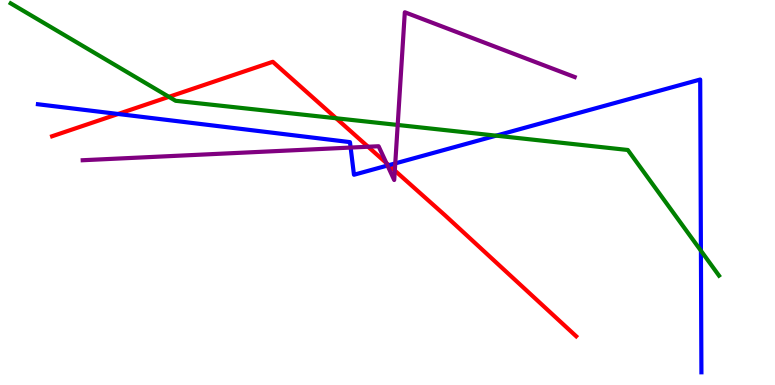[{'lines': ['blue', 'red'], 'intersections': [{'x': 1.52, 'y': 7.04}, {'x': 5.02, 'y': 5.71}]}, {'lines': ['green', 'red'], 'intersections': [{'x': 2.18, 'y': 7.48}, {'x': 4.34, 'y': 6.93}]}, {'lines': ['purple', 'red'], 'intersections': [{'x': 4.75, 'y': 6.19}, {'x': 4.99, 'y': 5.77}, {'x': 5.09, 'y': 5.57}]}, {'lines': ['blue', 'green'], 'intersections': [{'x': 6.4, 'y': 6.48}, {'x': 9.04, 'y': 3.49}]}, {'lines': ['blue', 'purple'], 'intersections': [{'x': 4.52, 'y': 6.17}, {'x': 5.0, 'y': 5.7}, {'x': 5.1, 'y': 5.76}]}, {'lines': ['green', 'purple'], 'intersections': [{'x': 5.13, 'y': 6.75}]}]